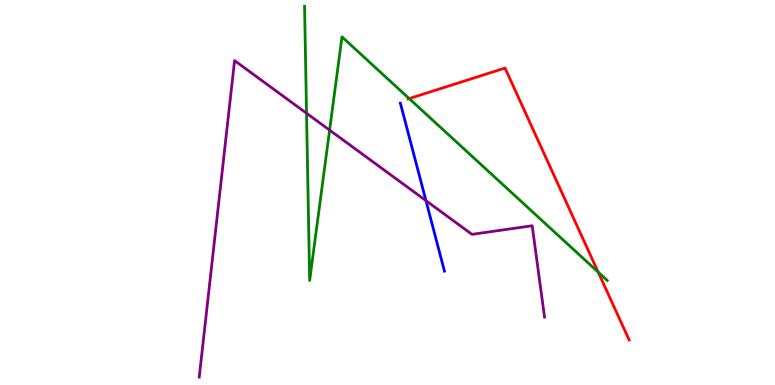[{'lines': ['blue', 'red'], 'intersections': []}, {'lines': ['green', 'red'], 'intersections': [{'x': 5.28, 'y': 7.44}, {'x': 7.72, 'y': 2.93}]}, {'lines': ['purple', 'red'], 'intersections': []}, {'lines': ['blue', 'green'], 'intersections': []}, {'lines': ['blue', 'purple'], 'intersections': [{'x': 5.5, 'y': 4.79}]}, {'lines': ['green', 'purple'], 'intersections': [{'x': 3.96, 'y': 7.06}, {'x': 4.25, 'y': 6.62}]}]